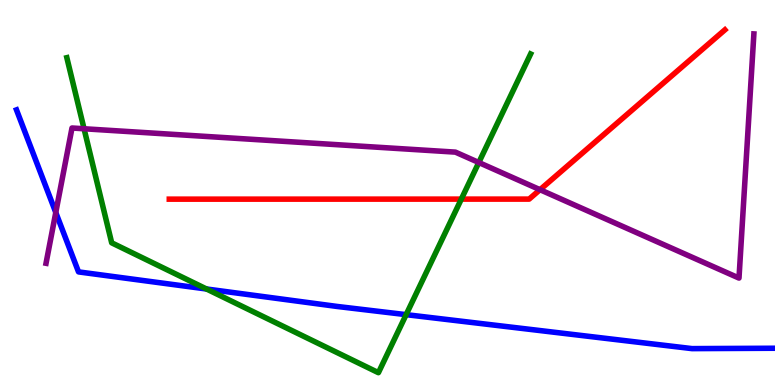[{'lines': ['blue', 'red'], 'intersections': []}, {'lines': ['green', 'red'], 'intersections': [{'x': 5.95, 'y': 4.83}]}, {'lines': ['purple', 'red'], 'intersections': [{'x': 6.97, 'y': 5.07}]}, {'lines': ['blue', 'green'], 'intersections': [{'x': 2.67, 'y': 2.49}, {'x': 5.24, 'y': 1.83}]}, {'lines': ['blue', 'purple'], 'intersections': [{'x': 0.72, 'y': 4.48}]}, {'lines': ['green', 'purple'], 'intersections': [{'x': 1.08, 'y': 6.66}, {'x': 6.18, 'y': 5.78}]}]